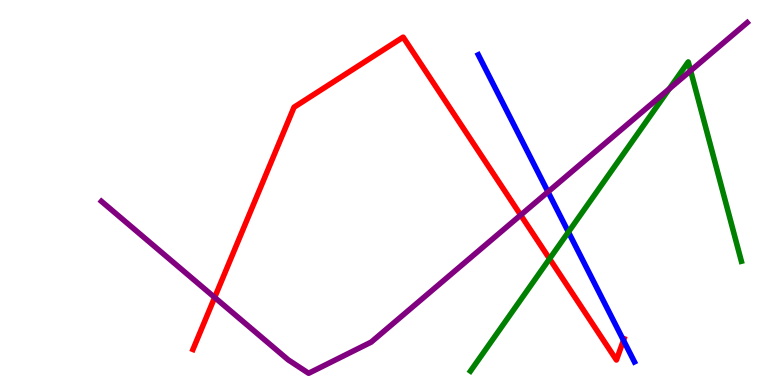[{'lines': ['blue', 'red'], 'intersections': [{'x': 8.04, 'y': 1.16}]}, {'lines': ['green', 'red'], 'intersections': [{'x': 7.09, 'y': 3.28}]}, {'lines': ['purple', 'red'], 'intersections': [{'x': 2.77, 'y': 2.27}, {'x': 6.72, 'y': 4.41}]}, {'lines': ['blue', 'green'], 'intersections': [{'x': 7.33, 'y': 3.97}]}, {'lines': ['blue', 'purple'], 'intersections': [{'x': 7.07, 'y': 5.02}]}, {'lines': ['green', 'purple'], 'intersections': [{'x': 8.64, 'y': 7.69}, {'x': 8.91, 'y': 8.16}]}]